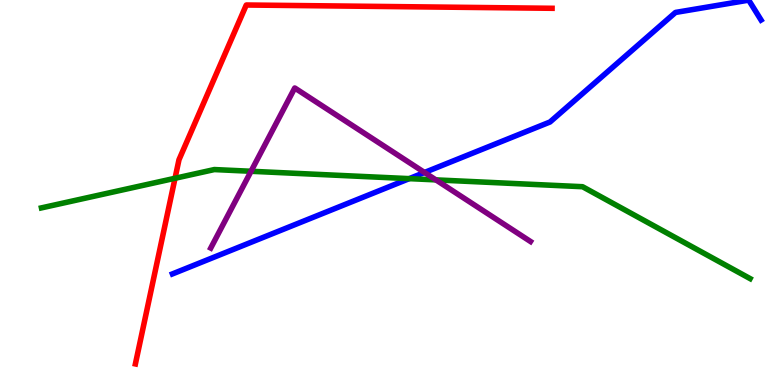[{'lines': ['blue', 'red'], 'intersections': []}, {'lines': ['green', 'red'], 'intersections': [{'x': 2.26, 'y': 5.37}]}, {'lines': ['purple', 'red'], 'intersections': []}, {'lines': ['blue', 'green'], 'intersections': [{'x': 5.28, 'y': 5.36}]}, {'lines': ['blue', 'purple'], 'intersections': [{'x': 5.48, 'y': 5.52}]}, {'lines': ['green', 'purple'], 'intersections': [{'x': 3.24, 'y': 5.55}, {'x': 5.62, 'y': 5.33}]}]